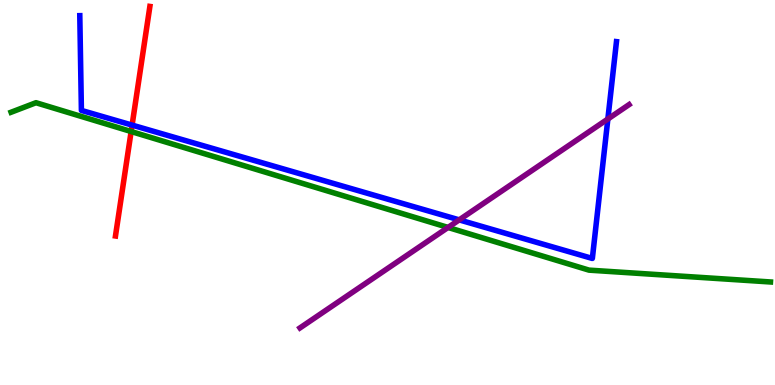[{'lines': ['blue', 'red'], 'intersections': [{'x': 1.7, 'y': 6.75}]}, {'lines': ['green', 'red'], 'intersections': [{'x': 1.69, 'y': 6.58}]}, {'lines': ['purple', 'red'], 'intersections': []}, {'lines': ['blue', 'green'], 'intersections': []}, {'lines': ['blue', 'purple'], 'intersections': [{'x': 5.93, 'y': 4.29}, {'x': 7.84, 'y': 6.91}]}, {'lines': ['green', 'purple'], 'intersections': [{'x': 5.78, 'y': 4.09}]}]